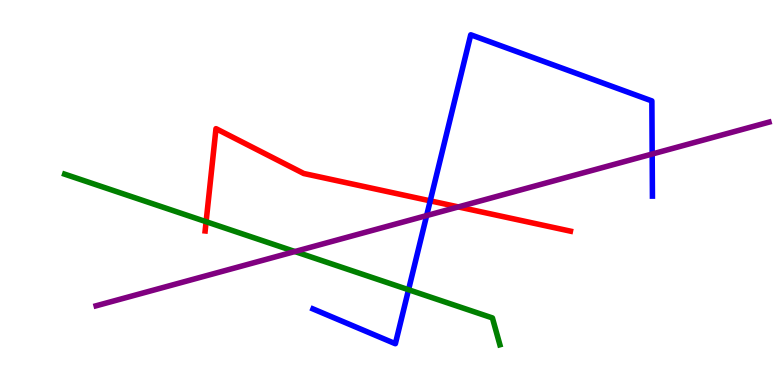[{'lines': ['blue', 'red'], 'intersections': [{'x': 5.55, 'y': 4.78}]}, {'lines': ['green', 'red'], 'intersections': [{'x': 2.66, 'y': 4.24}]}, {'lines': ['purple', 'red'], 'intersections': [{'x': 5.91, 'y': 4.63}]}, {'lines': ['blue', 'green'], 'intersections': [{'x': 5.27, 'y': 2.47}]}, {'lines': ['blue', 'purple'], 'intersections': [{'x': 5.5, 'y': 4.4}, {'x': 8.42, 'y': 6.0}]}, {'lines': ['green', 'purple'], 'intersections': [{'x': 3.81, 'y': 3.47}]}]